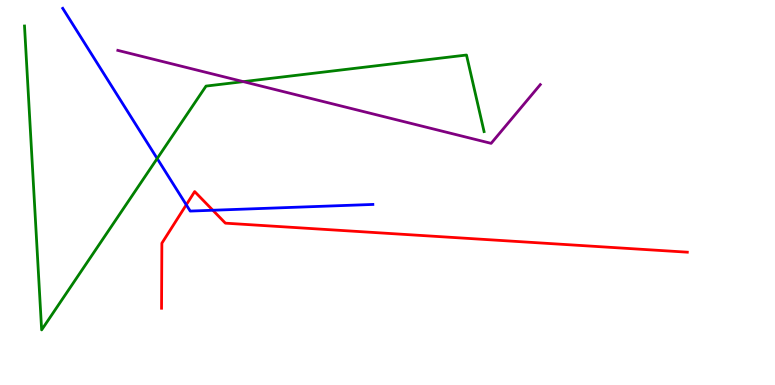[{'lines': ['blue', 'red'], 'intersections': [{'x': 2.4, 'y': 4.68}, {'x': 2.75, 'y': 4.54}]}, {'lines': ['green', 'red'], 'intersections': []}, {'lines': ['purple', 'red'], 'intersections': []}, {'lines': ['blue', 'green'], 'intersections': [{'x': 2.03, 'y': 5.88}]}, {'lines': ['blue', 'purple'], 'intersections': []}, {'lines': ['green', 'purple'], 'intersections': [{'x': 3.14, 'y': 7.88}]}]